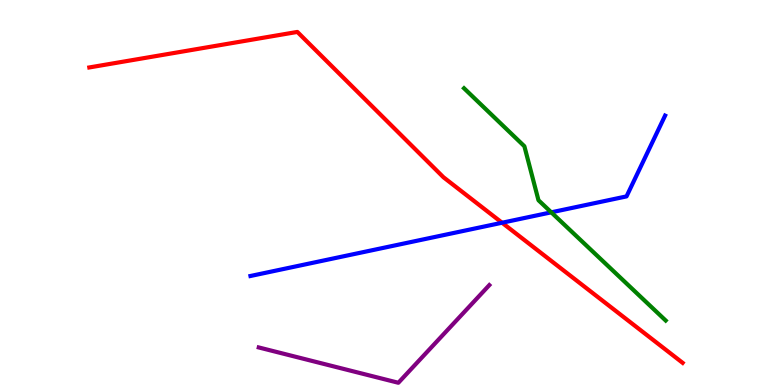[{'lines': ['blue', 'red'], 'intersections': [{'x': 6.48, 'y': 4.21}]}, {'lines': ['green', 'red'], 'intersections': []}, {'lines': ['purple', 'red'], 'intersections': []}, {'lines': ['blue', 'green'], 'intersections': [{'x': 7.11, 'y': 4.49}]}, {'lines': ['blue', 'purple'], 'intersections': []}, {'lines': ['green', 'purple'], 'intersections': []}]